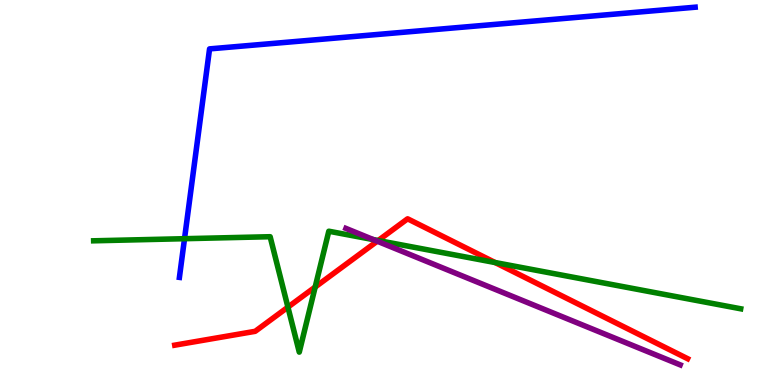[{'lines': ['blue', 'red'], 'intersections': []}, {'lines': ['green', 'red'], 'intersections': [{'x': 3.72, 'y': 2.02}, {'x': 4.07, 'y': 2.54}, {'x': 4.88, 'y': 3.75}, {'x': 6.39, 'y': 3.18}]}, {'lines': ['purple', 'red'], 'intersections': [{'x': 4.87, 'y': 3.74}]}, {'lines': ['blue', 'green'], 'intersections': [{'x': 2.38, 'y': 3.8}]}, {'lines': ['blue', 'purple'], 'intersections': []}, {'lines': ['green', 'purple'], 'intersections': [{'x': 4.82, 'y': 3.78}]}]